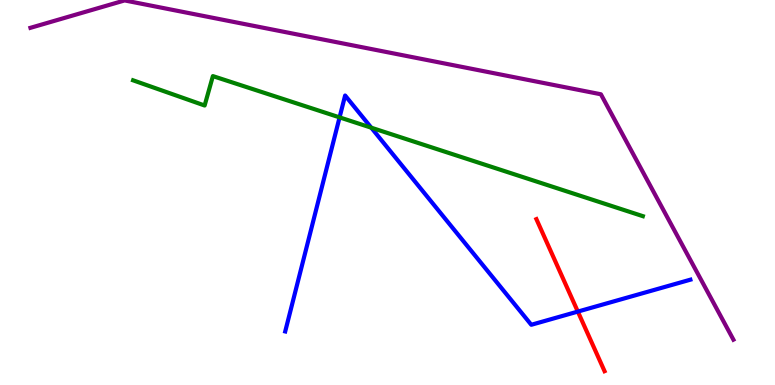[{'lines': ['blue', 'red'], 'intersections': [{'x': 7.46, 'y': 1.91}]}, {'lines': ['green', 'red'], 'intersections': []}, {'lines': ['purple', 'red'], 'intersections': []}, {'lines': ['blue', 'green'], 'intersections': [{'x': 4.38, 'y': 6.95}, {'x': 4.79, 'y': 6.68}]}, {'lines': ['blue', 'purple'], 'intersections': []}, {'lines': ['green', 'purple'], 'intersections': []}]